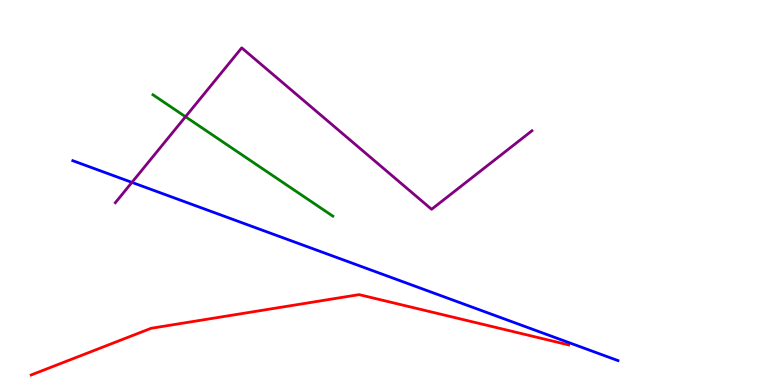[{'lines': ['blue', 'red'], 'intersections': []}, {'lines': ['green', 'red'], 'intersections': []}, {'lines': ['purple', 'red'], 'intersections': []}, {'lines': ['blue', 'green'], 'intersections': []}, {'lines': ['blue', 'purple'], 'intersections': [{'x': 1.7, 'y': 5.26}]}, {'lines': ['green', 'purple'], 'intersections': [{'x': 2.39, 'y': 6.97}]}]